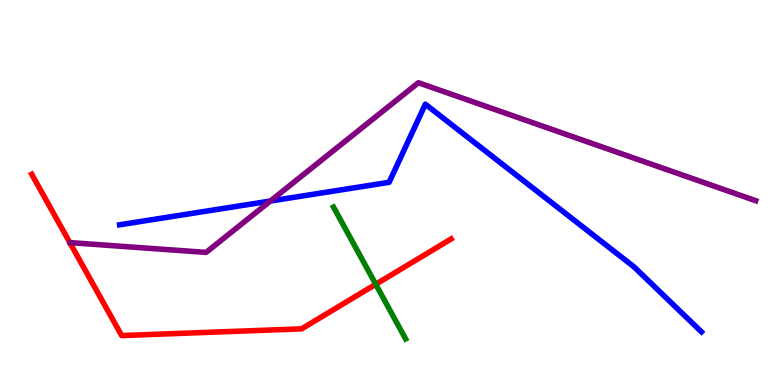[{'lines': ['blue', 'red'], 'intersections': []}, {'lines': ['green', 'red'], 'intersections': [{'x': 4.85, 'y': 2.62}]}, {'lines': ['purple', 'red'], 'intersections': []}, {'lines': ['blue', 'green'], 'intersections': []}, {'lines': ['blue', 'purple'], 'intersections': [{'x': 3.49, 'y': 4.78}]}, {'lines': ['green', 'purple'], 'intersections': []}]